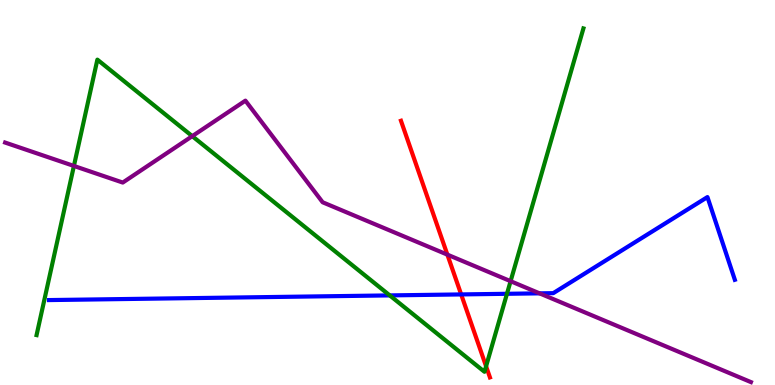[{'lines': ['blue', 'red'], 'intersections': [{'x': 5.95, 'y': 2.35}]}, {'lines': ['green', 'red'], 'intersections': [{'x': 6.27, 'y': 0.486}]}, {'lines': ['purple', 'red'], 'intersections': [{'x': 5.77, 'y': 3.39}]}, {'lines': ['blue', 'green'], 'intersections': [{'x': 5.03, 'y': 2.33}, {'x': 6.54, 'y': 2.37}]}, {'lines': ['blue', 'purple'], 'intersections': [{'x': 6.96, 'y': 2.38}]}, {'lines': ['green', 'purple'], 'intersections': [{'x': 0.954, 'y': 5.69}, {'x': 2.48, 'y': 6.46}, {'x': 6.59, 'y': 2.7}]}]